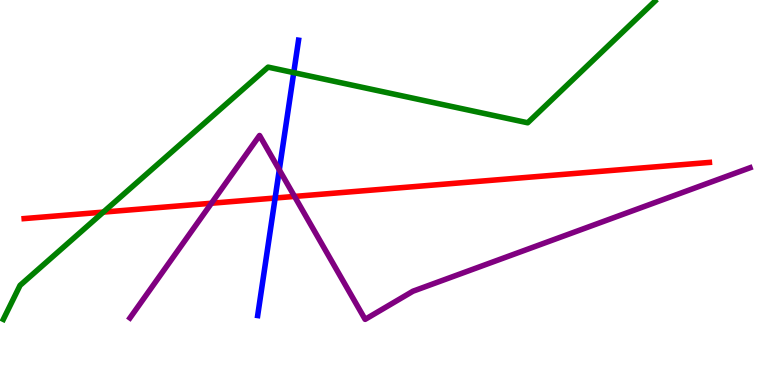[{'lines': ['blue', 'red'], 'intersections': [{'x': 3.55, 'y': 4.86}]}, {'lines': ['green', 'red'], 'intersections': [{'x': 1.33, 'y': 4.49}]}, {'lines': ['purple', 'red'], 'intersections': [{'x': 2.73, 'y': 4.72}, {'x': 3.8, 'y': 4.9}]}, {'lines': ['blue', 'green'], 'intersections': [{'x': 3.79, 'y': 8.11}]}, {'lines': ['blue', 'purple'], 'intersections': [{'x': 3.6, 'y': 5.59}]}, {'lines': ['green', 'purple'], 'intersections': []}]